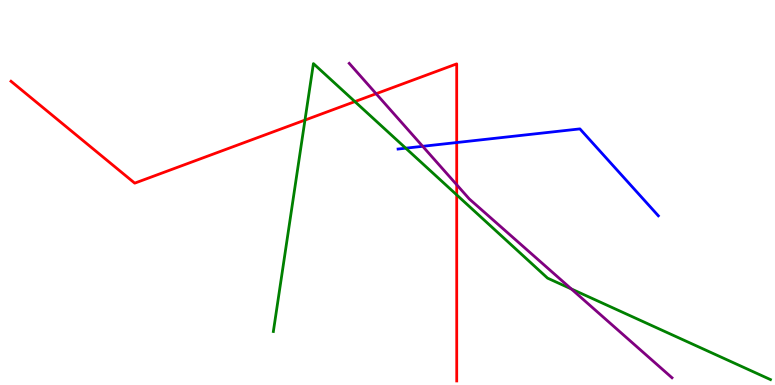[{'lines': ['blue', 'red'], 'intersections': [{'x': 5.89, 'y': 6.3}]}, {'lines': ['green', 'red'], 'intersections': [{'x': 3.94, 'y': 6.88}, {'x': 4.58, 'y': 7.36}, {'x': 5.89, 'y': 4.94}]}, {'lines': ['purple', 'red'], 'intersections': [{'x': 4.85, 'y': 7.57}, {'x': 5.89, 'y': 5.2}]}, {'lines': ['blue', 'green'], 'intersections': [{'x': 5.24, 'y': 6.15}]}, {'lines': ['blue', 'purple'], 'intersections': [{'x': 5.45, 'y': 6.2}]}, {'lines': ['green', 'purple'], 'intersections': [{'x': 7.37, 'y': 2.5}]}]